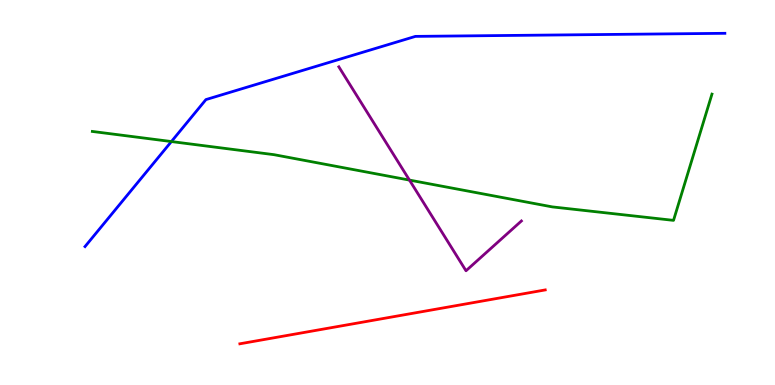[{'lines': ['blue', 'red'], 'intersections': []}, {'lines': ['green', 'red'], 'intersections': []}, {'lines': ['purple', 'red'], 'intersections': []}, {'lines': ['blue', 'green'], 'intersections': [{'x': 2.21, 'y': 6.32}]}, {'lines': ['blue', 'purple'], 'intersections': []}, {'lines': ['green', 'purple'], 'intersections': [{'x': 5.28, 'y': 5.32}]}]